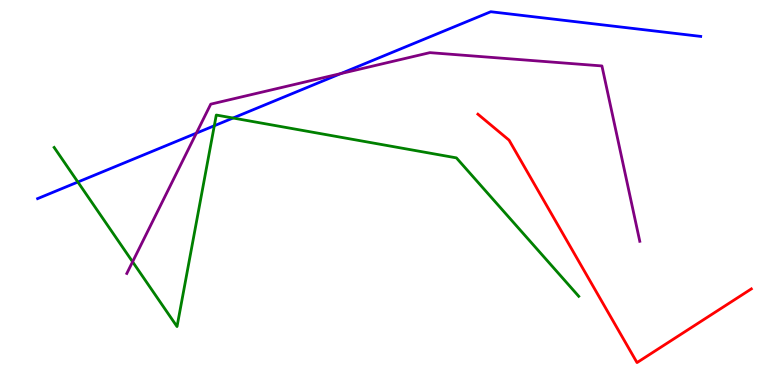[{'lines': ['blue', 'red'], 'intersections': []}, {'lines': ['green', 'red'], 'intersections': []}, {'lines': ['purple', 'red'], 'intersections': []}, {'lines': ['blue', 'green'], 'intersections': [{'x': 1.0, 'y': 5.27}, {'x': 2.77, 'y': 6.73}, {'x': 3.01, 'y': 6.93}]}, {'lines': ['blue', 'purple'], 'intersections': [{'x': 2.53, 'y': 6.54}, {'x': 4.4, 'y': 8.09}]}, {'lines': ['green', 'purple'], 'intersections': [{'x': 1.71, 'y': 3.2}]}]